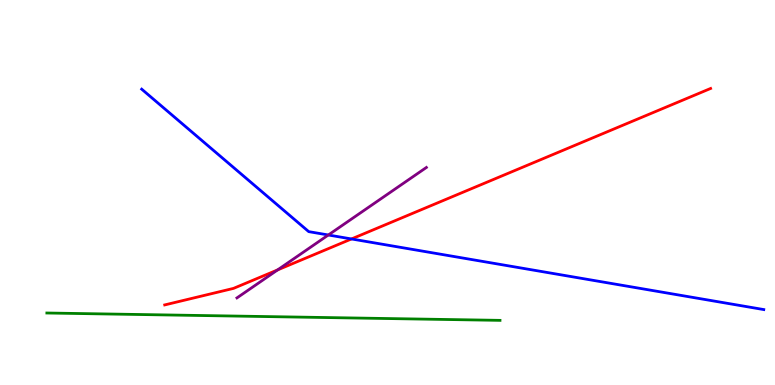[{'lines': ['blue', 'red'], 'intersections': [{'x': 4.54, 'y': 3.79}]}, {'lines': ['green', 'red'], 'intersections': []}, {'lines': ['purple', 'red'], 'intersections': [{'x': 3.58, 'y': 2.99}]}, {'lines': ['blue', 'green'], 'intersections': []}, {'lines': ['blue', 'purple'], 'intersections': [{'x': 4.24, 'y': 3.9}]}, {'lines': ['green', 'purple'], 'intersections': []}]